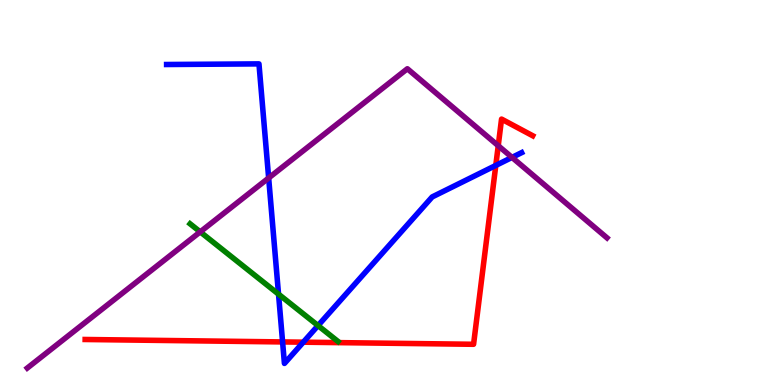[{'lines': ['blue', 'red'], 'intersections': [{'x': 3.65, 'y': 1.12}, {'x': 3.91, 'y': 1.11}, {'x': 6.4, 'y': 5.7}]}, {'lines': ['green', 'red'], 'intersections': []}, {'lines': ['purple', 'red'], 'intersections': [{'x': 6.43, 'y': 6.21}]}, {'lines': ['blue', 'green'], 'intersections': [{'x': 3.59, 'y': 2.36}, {'x': 4.1, 'y': 1.54}]}, {'lines': ['blue', 'purple'], 'intersections': [{'x': 3.47, 'y': 5.38}, {'x': 6.61, 'y': 5.91}]}, {'lines': ['green', 'purple'], 'intersections': [{'x': 2.58, 'y': 3.98}]}]